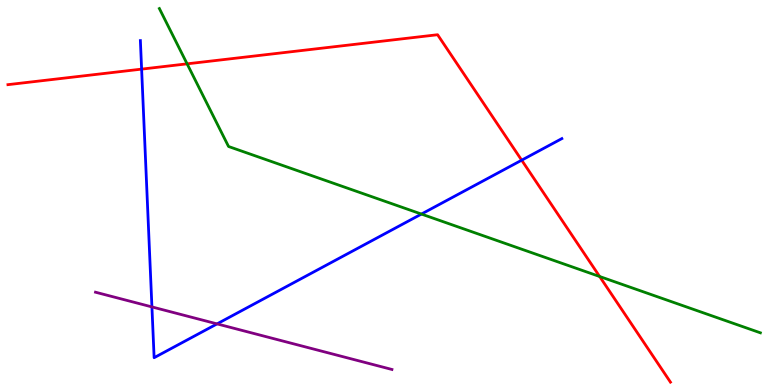[{'lines': ['blue', 'red'], 'intersections': [{'x': 1.83, 'y': 8.2}, {'x': 6.73, 'y': 5.84}]}, {'lines': ['green', 'red'], 'intersections': [{'x': 2.41, 'y': 8.34}, {'x': 7.74, 'y': 2.82}]}, {'lines': ['purple', 'red'], 'intersections': []}, {'lines': ['blue', 'green'], 'intersections': [{'x': 5.44, 'y': 4.44}]}, {'lines': ['blue', 'purple'], 'intersections': [{'x': 1.96, 'y': 2.03}, {'x': 2.8, 'y': 1.59}]}, {'lines': ['green', 'purple'], 'intersections': []}]